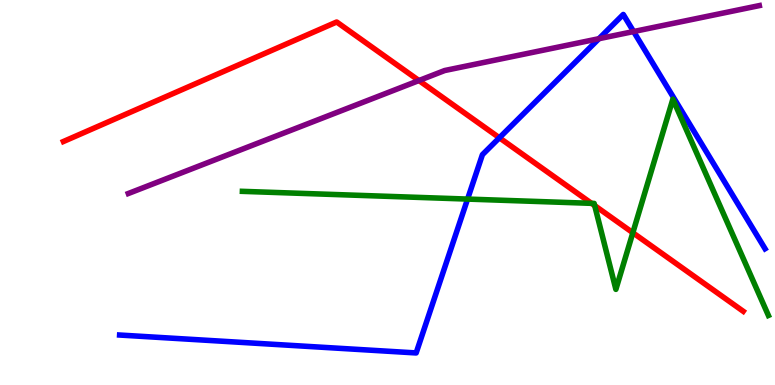[{'lines': ['blue', 'red'], 'intersections': [{'x': 6.44, 'y': 6.42}]}, {'lines': ['green', 'red'], 'intersections': [{'x': 7.63, 'y': 4.72}, {'x': 7.67, 'y': 4.66}, {'x': 8.17, 'y': 3.95}]}, {'lines': ['purple', 'red'], 'intersections': [{'x': 5.41, 'y': 7.91}]}, {'lines': ['blue', 'green'], 'intersections': [{'x': 6.03, 'y': 4.83}]}, {'lines': ['blue', 'purple'], 'intersections': [{'x': 7.73, 'y': 8.99}, {'x': 8.18, 'y': 9.18}]}, {'lines': ['green', 'purple'], 'intersections': []}]